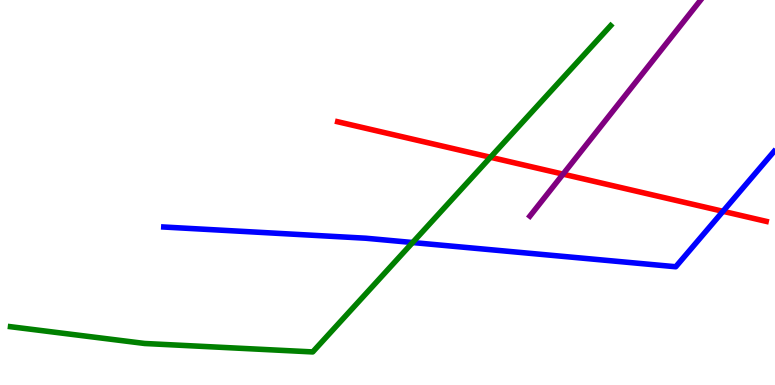[{'lines': ['blue', 'red'], 'intersections': [{'x': 9.33, 'y': 4.51}]}, {'lines': ['green', 'red'], 'intersections': [{'x': 6.33, 'y': 5.92}]}, {'lines': ['purple', 'red'], 'intersections': [{'x': 7.27, 'y': 5.48}]}, {'lines': ['blue', 'green'], 'intersections': [{'x': 5.32, 'y': 3.7}]}, {'lines': ['blue', 'purple'], 'intersections': []}, {'lines': ['green', 'purple'], 'intersections': []}]